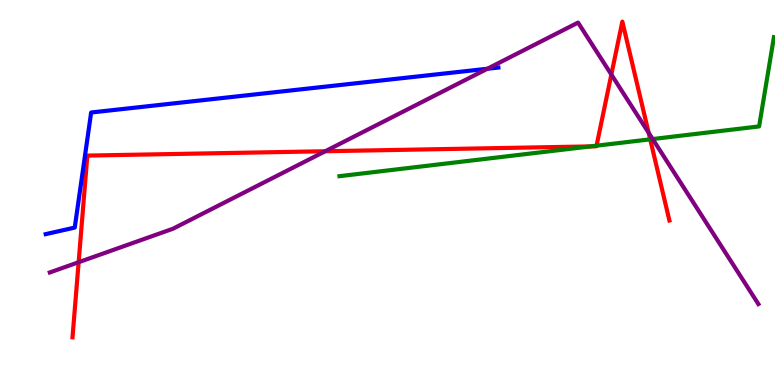[{'lines': ['blue', 'red'], 'intersections': []}, {'lines': ['green', 'red'], 'intersections': [{'x': 7.62, 'y': 6.2}, {'x': 7.7, 'y': 6.22}, {'x': 8.39, 'y': 6.38}]}, {'lines': ['purple', 'red'], 'intersections': [{'x': 1.01, 'y': 3.19}, {'x': 4.2, 'y': 6.07}, {'x': 7.89, 'y': 8.06}, {'x': 8.37, 'y': 6.55}]}, {'lines': ['blue', 'green'], 'intersections': []}, {'lines': ['blue', 'purple'], 'intersections': [{'x': 6.29, 'y': 8.21}]}, {'lines': ['green', 'purple'], 'intersections': [{'x': 8.42, 'y': 6.39}]}]